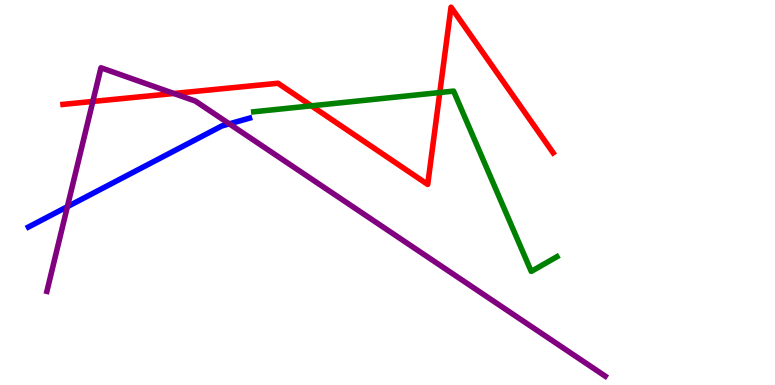[{'lines': ['blue', 'red'], 'intersections': []}, {'lines': ['green', 'red'], 'intersections': [{'x': 4.02, 'y': 7.25}, {'x': 5.67, 'y': 7.6}]}, {'lines': ['purple', 'red'], 'intersections': [{'x': 1.2, 'y': 7.36}, {'x': 2.24, 'y': 7.57}]}, {'lines': ['blue', 'green'], 'intersections': []}, {'lines': ['blue', 'purple'], 'intersections': [{'x': 0.869, 'y': 4.63}, {'x': 2.96, 'y': 6.78}]}, {'lines': ['green', 'purple'], 'intersections': []}]